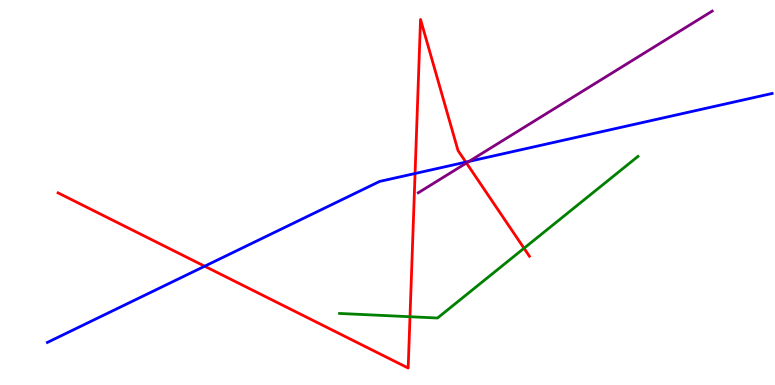[{'lines': ['blue', 'red'], 'intersections': [{'x': 2.64, 'y': 3.09}, {'x': 5.36, 'y': 5.49}, {'x': 6.01, 'y': 5.79}]}, {'lines': ['green', 'red'], 'intersections': [{'x': 5.29, 'y': 1.77}, {'x': 6.76, 'y': 3.55}]}, {'lines': ['purple', 'red'], 'intersections': [{'x': 6.02, 'y': 5.77}]}, {'lines': ['blue', 'green'], 'intersections': []}, {'lines': ['blue', 'purple'], 'intersections': [{'x': 6.05, 'y': 5.81}]}, {'lines': ['green', 'purple'], 'intersections': []}]